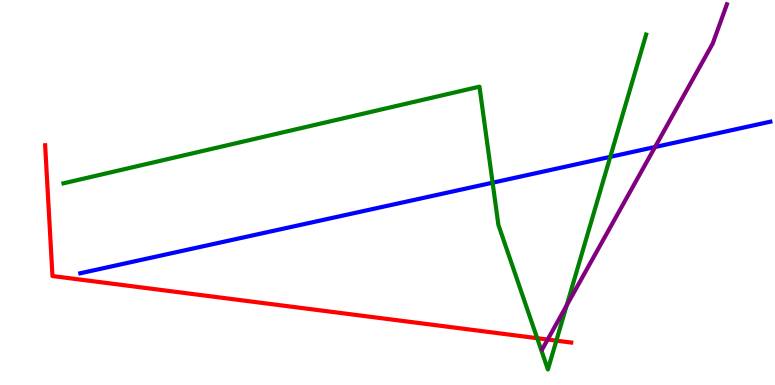[{'lines': ['blue', 'red'], 'intersections': []}, {'lines': ['green', 'red'], 'intersections': [{'x': 6.93, 'y': 1.22}, {'x': 7.18, 'y': 1.15}]}, {'lines': ['purple', 'red'], 'intersections': [{'x': 7.07, 'y': 1.18}]}, {'lines': ['blue', 'green'], 'intersections': [{'x': 6.36, 'y': 5.25}, {'x': 7.87, 'y': 5.93}]}, {'lines': ['blue', 'purple'], 'intersections': [{'x': 8.45, 'y': 6.18}]}, {'lines': ['green', 'purple'], 'intersections': [{'x': 7.31, 'y': 2.07}]}]